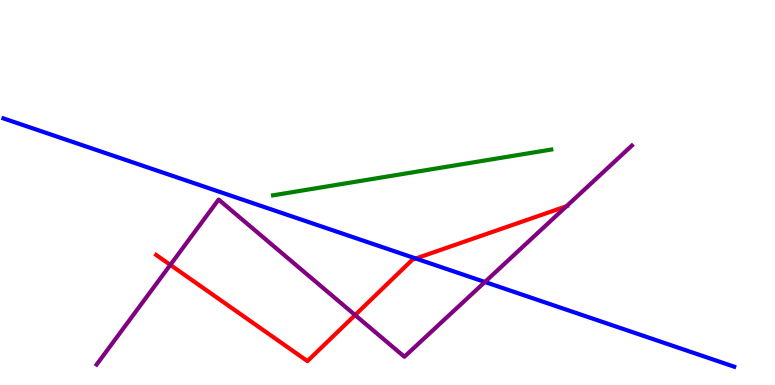[{'lines': ['blue', 'red'], 'intersections': [{'x': 5.37, 'y': 3.29}]}, {'lines': ['green', 'red'], 'intersections': []}, {'lines': ['purple', 'red'], 'intersections': [{'x': 2.2, 'y': 3.12}, {'x': 4.58, 'y': 1.82}, {'x': 7.31, 'y': 4.64}]}, {'lines': ['blue', 'green'], 'intersections': []}, {'lines': ['blue', 'purple'], 'intersections': [{'x': 6.26, 'y': 2.68}]}, {'lines': ['green', 'purple'], 'intersections': []}]